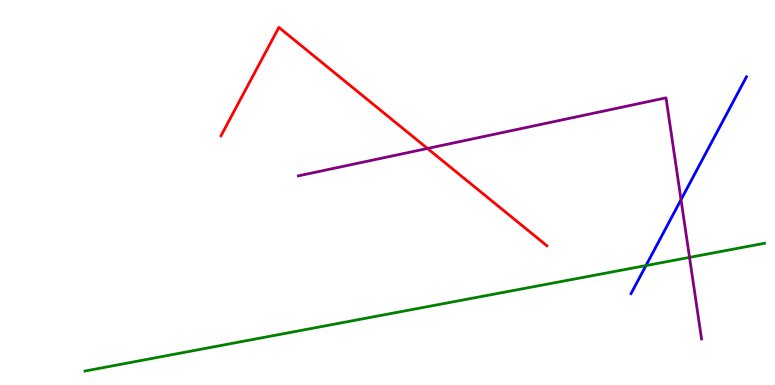[{'lines': ['blue', 'red'], 'intersections': []}, {'lines': ['green', 'red'], 'intersections': []}, {'lines': ['purple', 'red'], 'intersections': [{'x': 5.52, 'y': 6.14}]}, {'lines': ['blue', 'green'], 'intersections': [{'x': 8.33, 'y': 3.1}]}, {'lines': ['blue', 'purple'], 'intersections': [{'x': 8.79, 'y': 4.81}]}, {'lines': ['green', 'purple'], 'intersections': [{'x': 8.9, 'y': 3.31}]}]